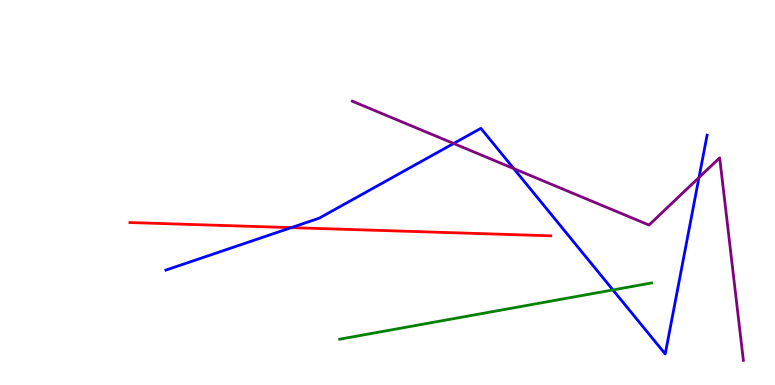[{'lines': ['blue', 'red'], 'intersections': [{'x': 3.76, 'y': 4.09}]}, {'lines': ['green', 'red'], 'intersections': []}, {'lines': ['purple', 'red'], 'intersections': []}, {'lines': ['blue', 'green'], 'intersections': [{'x': 7.91, 'y': 2.47}]}, {'lines': ['blue', 'purple'], 'intersections': [{'x': 5.85, 'y': 6.27}, {'x': 6.63, 'y': 5.62}, {'x': 9.02, 'y': 5.39}]}, {'lines': ['green', 'purple'], 'intersections': []}]